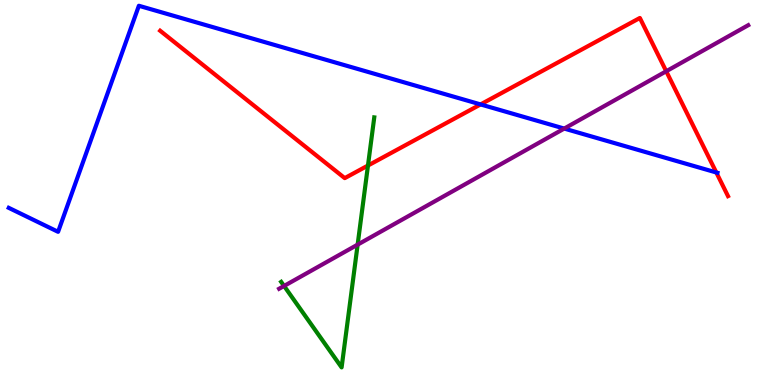[{'lines': ['blue', 'red'], 'intersections': [{'x': 6.2, 'y': 7.29}, {'x': 9.24, 'y': 5.52}]}, {'lines': ['green', 'red'], 'intersections': [{'x': 4.75, 'y': 5.7}]}, {'lines': ['purple', 'red'], 'intersections': [{'x': 8.6, 'y': 8.15}]}, {'lines': ['blue', 'green'], 'intersections': []}, {'lines': ['blue', 'purple'], 'intersections': [{'x': 7.28, 'y': 6.66}]}, {'lines': ['green', 'purple'], 'intersections': [{'x': 3.67, 'y': 2.57}, {'x': 4.61, 'y': 3.65}]}]